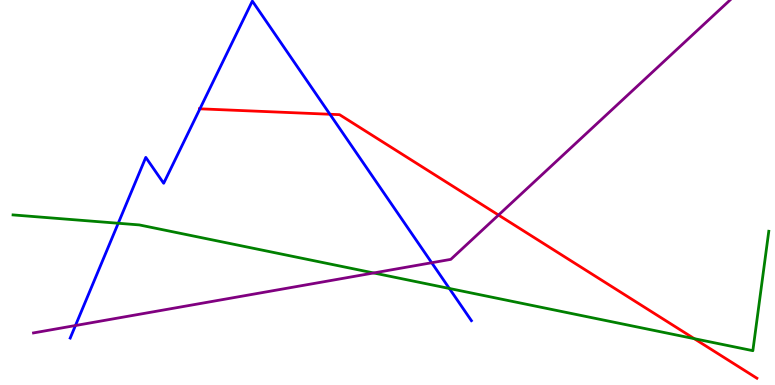[{'lines': ['blue', 'red'], 'intersections': [{'x': 2.58, 'y': 7.17}, {'x': 4.26, 'y': 7.03}]}, {'lines': ['green', 'red'], 'intersections': [{'x': 8.96, 'y': 1.2}]}, {'lines': ['purple', 'red'], 'intersections': [{'x': 6.43, 'y': 4.41}]}, {'lines': ['blue', 'green'], 'intersections': [{'x': 1.53, 'y': 4.2}, {'x': 5.8, 'y': 2.51}]}, {'lines': ['blue', 'purple'], 'intersections': [{'x': 0.974, 'y': 1.54}, {'x': 5.57, 'y': 3.18}]}, {'lines': ['green', 'purple'], 'intersections': [{'x': 4.82, 'y': 2.91}]}]